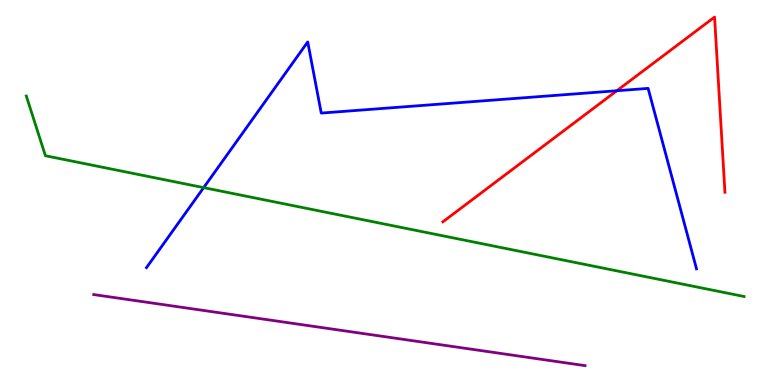[{'lines': ['blue', 'red'], 'intersections': [{'x': 7.96, 'y': 7.64}]}, {'lines': ['green', 'red'], 'intersections': []}, {'lines': ['purple', 'red'], 'intersections': []}, {'lines': ['blue', 'green'], 'intersections': [{'x': 2.63, 'y': 5.13}]}, {'lines': ['blue', 'purple'], 'intersections': []}, {'lines': ['green', 'purple'], 'intersections': []}]